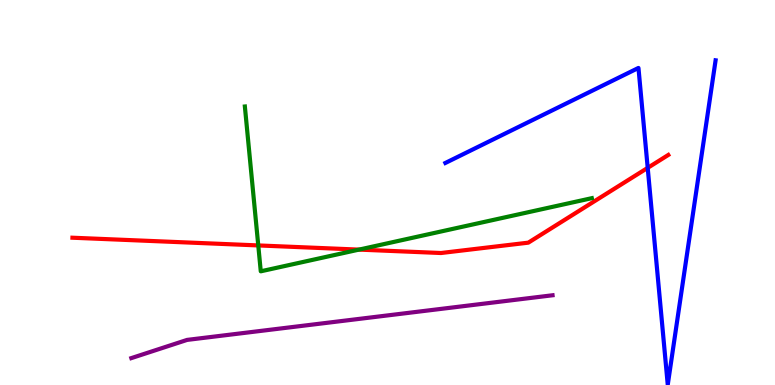[{'lines': ['blue', 'red'], 'intersections': [{'x': 8.36, 'y': 5.64}]}, {'lines': ['green', 'red'], 'intersections': [{'x': 3.33, 'y': 3.63}, {'x': 4.63, 'y': 3.52}]}, {'lines': ['purple', 'red'], 'intersections': []}, {'lines': ['blue', 'green'], 'intersections': []}, {'lines': ['blue', 'purple'], 'intersections': []}, {'lines': ['green', 'purple'], 'intersections': []}]